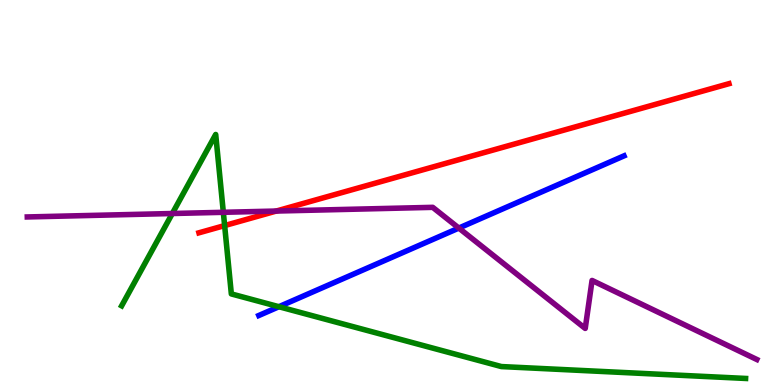[{'lines': ['blue', 'red'], 'intersections': []}, {'lines': ['green', 'red'], 'intersections': [{'x': 2.9, 'y': 4.14}]}, {'lines': ['purple', 'red'], 'intersections': [{'x': 3.56, 'y': 4.52}]}, {'lines': ['blue', 'green'], 'intersections': [{'x': 3.6, 'y': 2.03}]}, {'lines': ['blue', 'purple'], 'intersections': [{'x': 5.92, 'y': 4.08}]}, {'lines': ['green', 'purple'], 'intersections': [{'x': 2.22, 'y': 4.45}, {'x': 2.88, 'y': 4.49}]}]